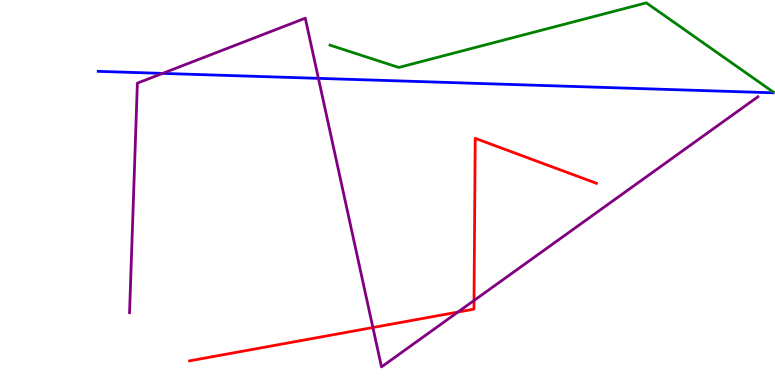[{'lines': ['blue', 'red'], 'intersections': []}, {'lines': ['green', 'red'], 'intersections': []}, {'lines': ['purple', 'red'], 'intersections': [{'x': 4.81, 'y': 1.49}, {'x': 5.91, 'y': 1.89}, {'x': 6.12, 'y': 2.19}]}, {'lines': ['blue', 'green'], 'intersections': []}, {'lines': ['blue', 'purple'], 'intersections': [{'x': 2.1, 'y': 8.09}, {'x': 4.11, 'y': 7.96}]}, {'lines': ['green', 'purple'], 'intersections': []}]